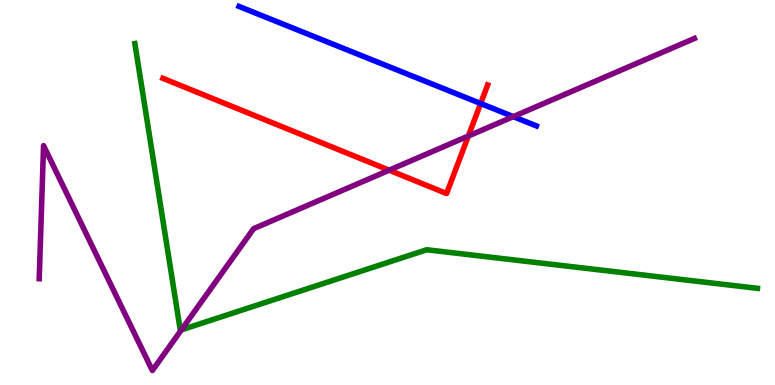[{'lines': ['blue', 'red'], 'intersections': [{'x': 6.2, 'y': 7.31}]}, {'lines': ['green', 'red'], 'intersections': []}, {'lines': ['purple', 'red'], 'intersections': [{'x': 5.02, 'y': 5.58}, {'x': 6.04, 'y': 6.47}]}, {'lines': ['blue', 'green'], 'intersections': []}, {'lines': ['blue', 'purple'], 'intersections': [{'x': 6.62, 'y': 6.97}]}, {'lines': ['green', 'purple'], 'intersections': [{'x': 2.34, 'y': 1.43}]}]